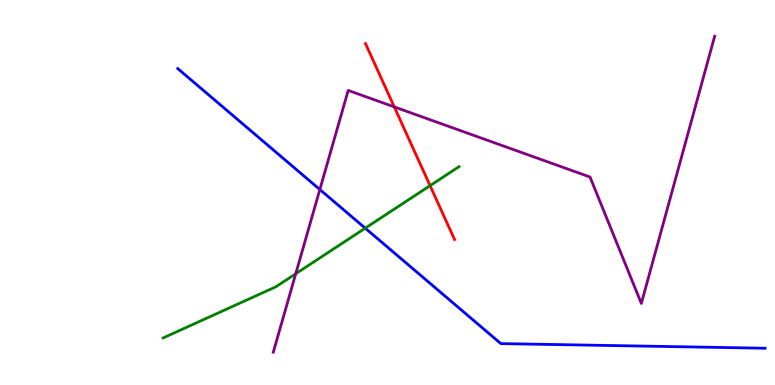[{'lines': ['blue', 'red'], 'intersections': []}, {'lines': ['green', 'red'], 'intersections': [{'x': 5.55, 'y': 5.18}]}, {'lines': ['purple', 'red'], 'intersections': [{'x': 5.09, 'y': 7.22}]}, {'lines': ['blue', 'green'], 'intersections': [{'x': 4.71, 'y': 4.07}]}, {'lines': ['blue', 'purple'], 'intersections': [{'x': 4.13, 'y': 5.08}]}, {'lines': ['green', 'purple'], 'intersections': [{'x': 3.82, 'y': 2.89}]}]